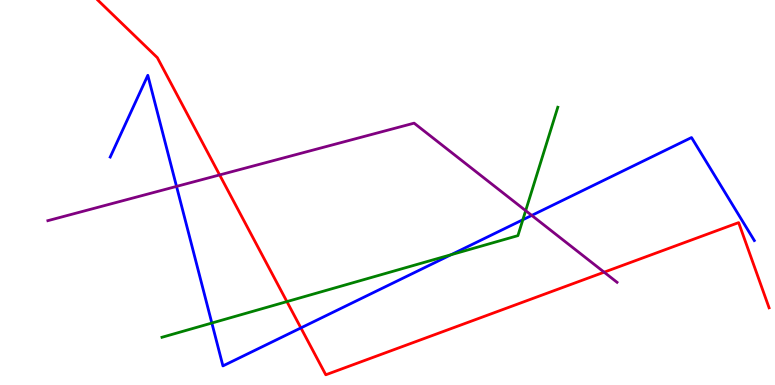[{'lines': ['blue', 'red'], 'intersections': [{'x': 3.88, 'y': 1.48}]}, {'lines': ['green', 'red'], 'intersections': [{'x': 3.7, 'y': 2.17}]}, {'lines': ['purple', 'red'], 'intersections': [{'x': 2.83, 'y': 5.46}, {'x': 7.8, 'y': 2.93}]}, {'lines': ['blue', 'green'], 'intersections': [{'x': 2.73, 'y': 1.61}, {'x': 5.82, 'y': 3.38}, {'x': 6.75, 'y': 4.29}]}, {'lines': ['blue', 'purple'], 'intersections': [{'x': 2.28, 'y': 5.16}, {'x': 6.86, 'y': 4.4}]}, {'lines': ['green', 'purple'], 'intersections': [{'x': 6.78, 'y': 4.53}]}]